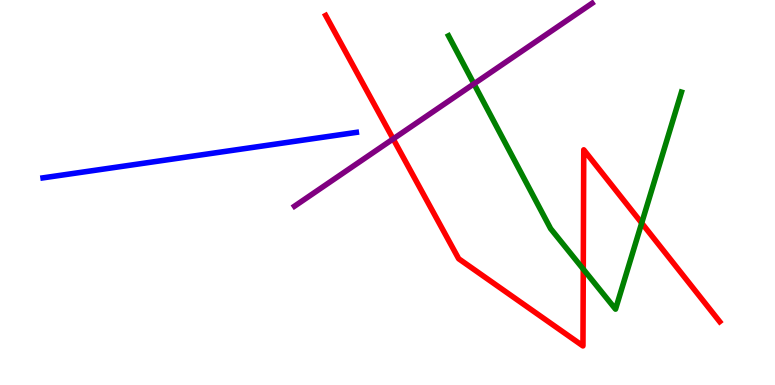[{'lines': ['blue', 'red'], 'intersections': []}, {'lines': ['green', 'red'], 'intersections': [{'x': 7.53, 'y': 3.01}, {'x': 8.28, 'y': 4.21}]}, {'lines': ['purple', 'red'], 'intersections': [{'x': 5.07, 'y': 6.39}]}, {'lines': ['blue', 'green'], 'intersections': []}, {'lines': ['blue', 'purple'], 'intersections': []}, {'lines': ['green', 'purple'], 'intersections': [{'x': 6.12, 'y': 7.82}]}]